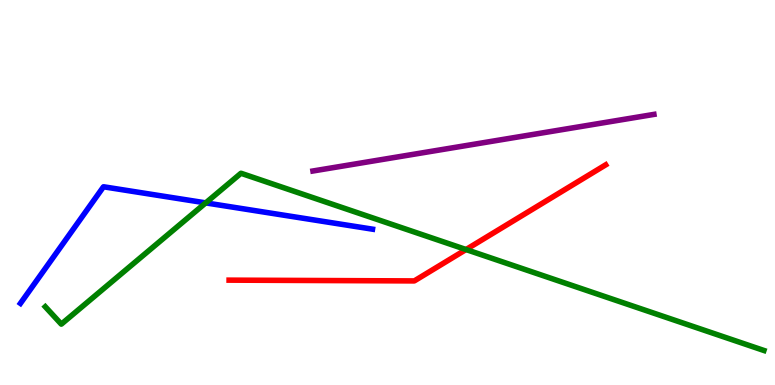[{'lines': ['blue', 'red'], 'intersections': []}, {'lines': ['green', 'red'], 'intersections': [{'x': 6.01, 'y': 3.52}]}, {'lines': ['purple', 'red'], 'intersections': []}, {'lines': ['blue', 'green'], 'intersections': [{'x': 2.65, 'y': 4.73}]}, {'lines': ['blue', 'purple'], 'intersections': []}, {'lines': ['green', 'purple'], 'intersections': []}]